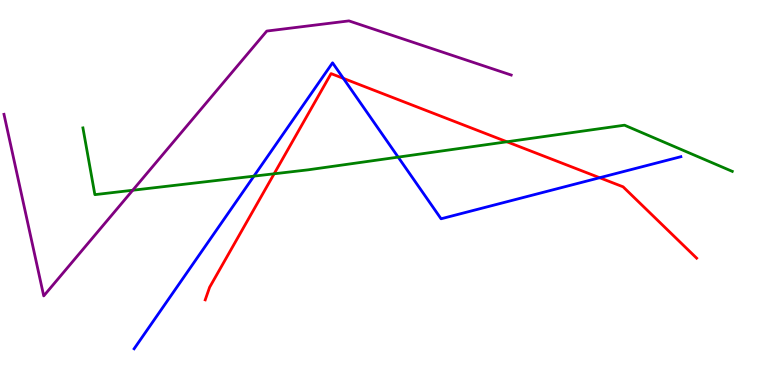[{'lines': ['blue', 'red'], 'intersections': [{'x': 4.43, 'y': 7.96}, {'x': 7.74, 'y': 5.38}]}, {'lines': ['green', 'red'], 'intersections': [{'x': 3.54, 'y': 5.49}, {'x': 6.54, 'y': 6.32}]}, {'lines': ['purple', 'red'], 'intersections': []}, {'lines': ['blue', 'green'], 'intersections': [{'x': 3.28, 'y': 5.42}, {'x': 5.14, 'y': 5.92}]}, {'lines': ['blue', 'purple'], 'intersections': []}, {'lines': ['green', 'purple'], 'intersections': [{'x': 1.71, 'y': 5.06}]}]